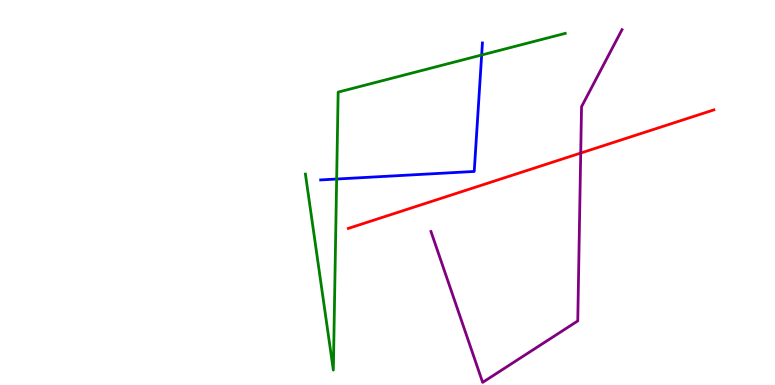[{'lines': ['blue', 'red'], 'intersections': []}, {'lines': ['green', 'red'], 'intersections': []}, {'lines': ['purple', 'red'], 'intersections': [{'x': 7.49, 'y': 6.02}]}, {'lines': ['blue', 'green'], 'intersections': [{'x': 4.34, 'y': 5.35}, {'x': 6.21, 'y': 8.57}]}, {'lines': ['blue', 'purple'], 'intersections': []}, {'lines': ['green', 'purple'], 'intersections': []}]